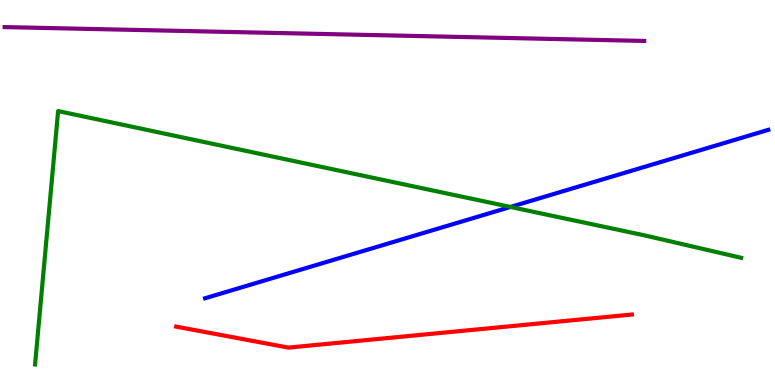[{'lines': ['blue', 'red'], 'intersections': []}, {'lines': ['green', 'red'], 'intersections': []}, {'lines': ['purple', 'red'], 'intersections': []}, {'lines': ['blue', 'green'], 'intersections': [{'x': 6.59, 'y': 4.62}]}, {'lines': ['blue', 'purple'], 'intersections': []}, {'lines': ['green', 'purple'], 'intersections': []}]